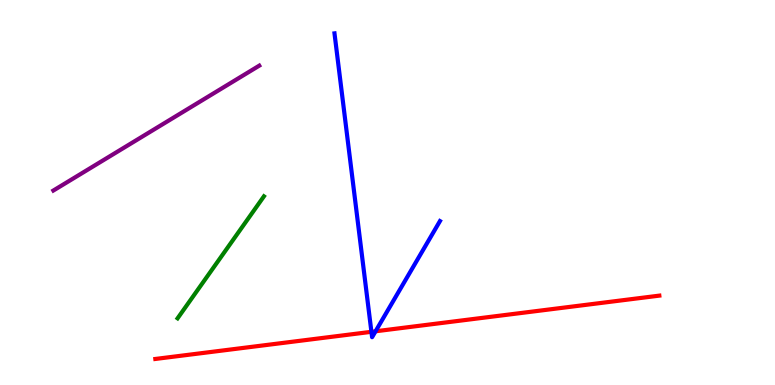[{'lines': ['blue', 'red'], 'intersections': [{'x': 4.79, 'y': 1.38}, {'x': 4.85, 'y': 1.4}]}, {'lines': ['green', 'red'], 'intersections': []}, {'lines': ['purple', 'red'], 'intersections': []}, {'lines': ['blue', 'green'], 'intersections': []}, {'lines': ['blue', 'purple'], 'intersections': []}, {'lines': ['green', 'purple'], 'intersections': []}]